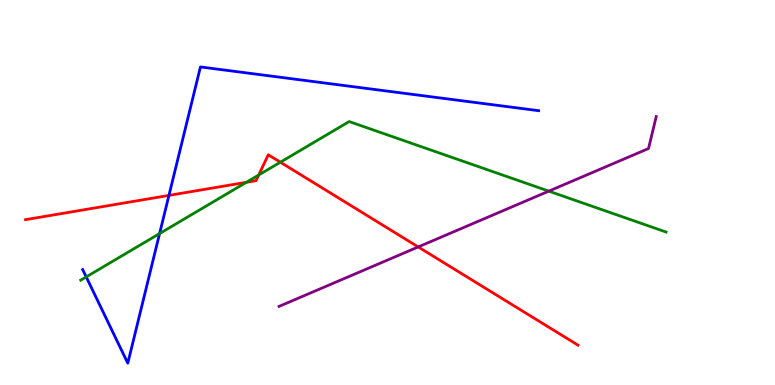[{'lines': ['blue', 'red'], 'intersections': [{'x': 2.18, 'y': 4.92}]}, {'lines': ['green', 'red'], 'intersections': [{'x': 3.18, 'y': 5.26}, {'x': 3.34, 'y': 5.45}, {'x': 3.62, 'y': 5.79}]}, {'lines': ['purple', 'red'], 'intersections': [{'x': 5.4, 'y': 3.59}]}, {'lines': ['blue', 'green'], 'intersections': [{'x': 1.11, 'y': 2.81}, {'x': 2.06, 'y': 3.93}]}, {'lines': ['blue', 'purple'], 'intersections': []}, {'lines': ['green', 'purple'], 'intersections': [{'x': 7.08, 'y': 5.04}]}]